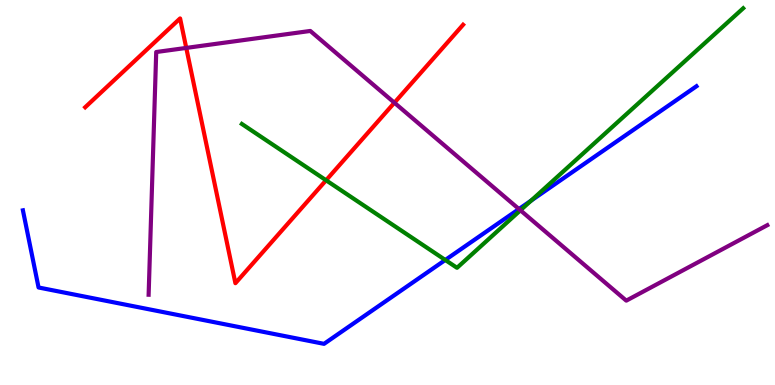[{'lines': ['blue', 'red'], 'intersections': []}, {'lines': ['green', 'red'], 'intersections': [{'x': 4.21, 'y': 5.32}]}, {'lines': ['purple', 'red'], 'intersections': [{'x': 2.4, 'y': 8.76}, {'x': 5.09, 'y': 7.33}]}, {'lines': ['blue', 'green'], 'intersections': [{'x': 5.75, 'y': 3.25}, {'x': 6.85, 'y': 4.79}]}, {'lines': ['blue', 'purple'], 'intersections': [{'x': 6.7, 'y': 4.57}]}, {'lines': ['green', 'purple'], 'intersections': [{'x': 6.72, 'y': 4.54}]}]